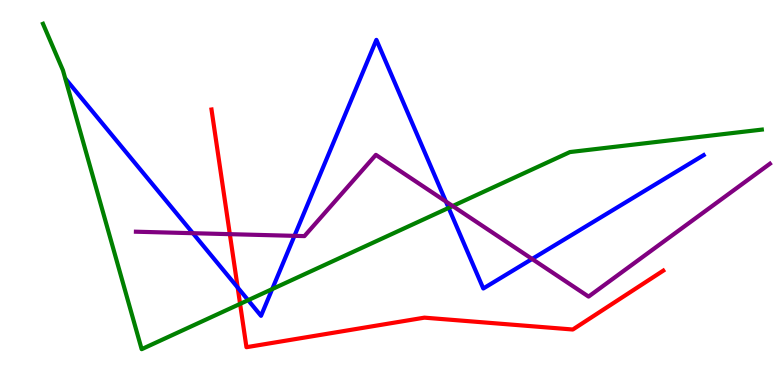[{'lines': ['blue', 'red'], 'intersections': [{'x': 3.07, 'y': 2.53}]}, {'lines': ['green', 'red'], 'intersections': [{'x': 3.1, 'y': 2.11}]}, {'lines': ['purple', 'red'], 'intersections': [{'x': 2.97, 'y': 3.92}]}, {'lines': ['blue', 'green'], 'intersections': [{'x': 3.2, 'y': 2.2}, {'x': 3.51, 'y': 2.49}, {'x': 5.79, 'y': 4.6}]}, {'lines': ['blue', 'purple'], 'intersections': [{'x': 2.49, 'y': 3.94}, {'x': 3.8, 'y': 3.87}, {'x': 5.75, 'y': 4.77}, {'x': 6.87, 'y': 3.27}]}, {'lines': ['green', 'purple'], 'intersections': [{'x': 5.84, 'y': 4.65}]}]